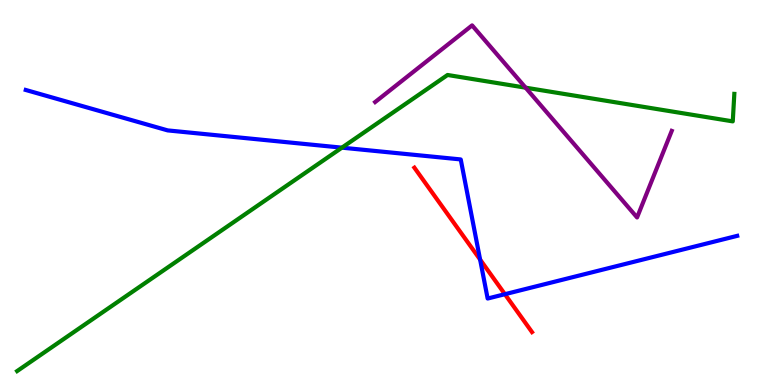[{'lines': ['blue', 'red'], 'intersections': [{'x': 6.19, 'y': 3.26}, {'x': 6.51, 'y': 2.36}]}, {'lines': ['green', 'red'], 'intersections': []}, {'lines': ['purple', 'red'], 'intersections': []}, {'lines': ['blue', 'green'], 'intersections': [{'x': 4.41, 'y': 6.16}]}, {'lines': ['blue', 'purple'], 'intersections': []}, {'lines': ['green', 'purple'], 'intersections': [{'x': 6.78, 'y': 7.72}]}]